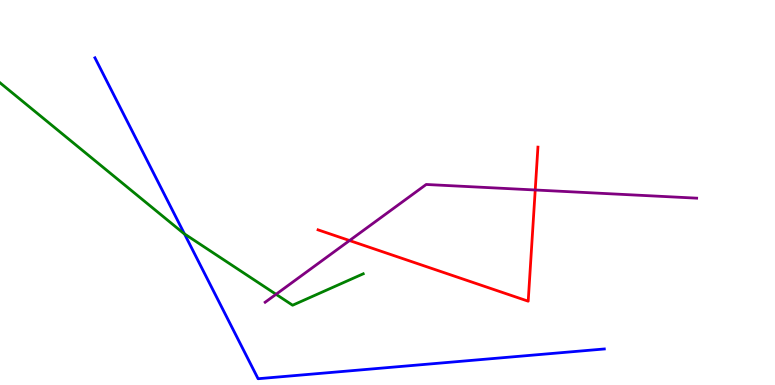[{'lines': ['blue', 'red'], 'intersections': []}, {'lines': ['green', 'red'], 'intersections': []}, {'lines': ['purple', 'red'], 'intersections': [{'x': 4.51, 'y': 3.75}, {'x': 6.91, 'y': 5.07}]}, {'lines': ['blue', 'green'], 'intersections': [{'x': 2.38, 'y': 3.92}]}, {'lines': ['blue', 'purple'], 'intersections': []}, {'lines': ['green', 'purple'], 'intersections': [{'x': 3.56, 'y': 2.36}]}]